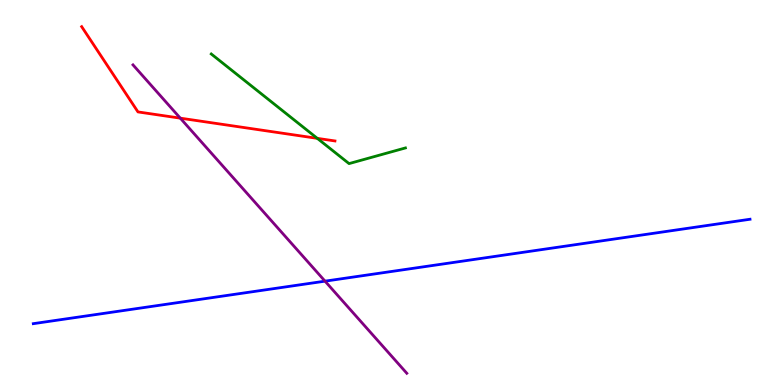[{'lines': ['blue', 'red'], 'intersections': []}, {'lines': ['green', 'red'], 'intersections': [{'x': 4.09, 'y': 6.41}]}, {'lines': ['purple', 'red'], 'intersections': [{'x': 2.33, 'y': 6.93}]}, {'lines': ['blue', 'green'], 'intersections': []}, {'lines': ['blue', 'purple'], 'intersections': [{'x': 4.19, 'y': 2.7}]}, {'lines': ['green', 'purple'], 'intersections': []}]